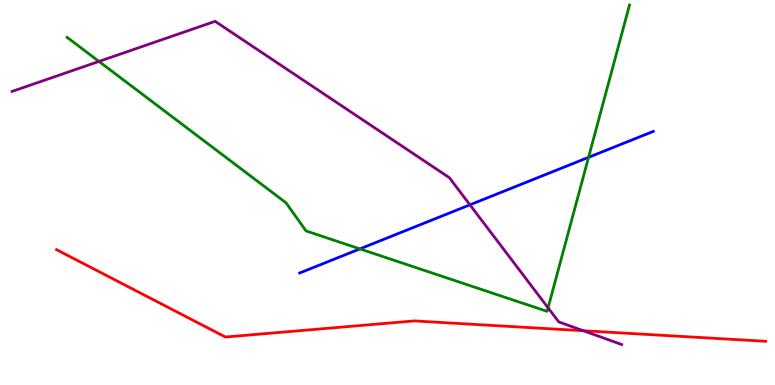[{'lines': ['blue', 'red'], 'intersections': []}, {'lines': ['green', 'red'], 'intersections': []}, {'lines': ['purple', 'red'], 'intersections': [{'x': 7.53, 'y': 1.41}]}, {'lines': ['blue', 'green'], 'intersections': [{'x': 4.64, 'y': 3.54}, {'x': 7.59, 'y': 5.91}]}, {'lines': ['blue', 'purple'], 'intersections': [{'x': 6.06, 'y': 4.68}]}, {'lines': ['green', 'purple'], 'intersections': [{'x': 1.28, 'y': 8.4}, {'x': 7.07, 'y': 2.0}]}]